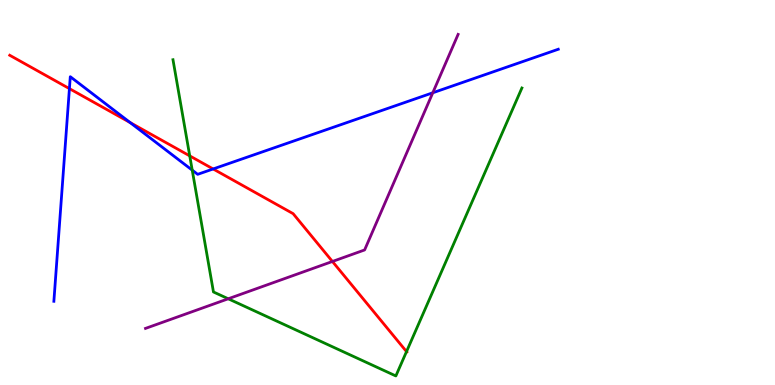[{'lines': ['blue', 'red'], 'intersections': [{'x': 0.896, 'y': 7.7}, {'x': 1.68, 'y': 6.82}, {'x': 2.75, 'y': 5.61}]}, {'lines': ['green', 'red'], 'intersections': [{'x': 2.45, 'y': 5.95}, {'x': 5.25, 'y': 0.868}]}, {'lines': ['purple', 'red'], 'intersections': [{'x': 4.29, 'y': 3.21}]}, {'lines': ['blue', 'green'], 'intersections': [{'x': 2.48, 'y': 5.58}]}, {'lines': ['blue', 'purple'], 'intersections': [{'x': 5.58, 'y': 7.59}]}, {'lines': ['green', 'purple'], 'intersections': [{'x': 2.95, 'y': 2.24}]}]